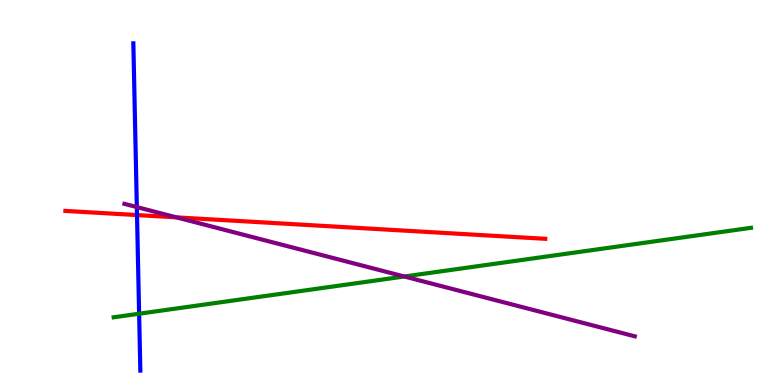[{'lines': ['blue', 'red'], 'intersections': [{'x': 1.77, 'y': 4.41}]}, {'lines': ['green', 'red'], 'intersections': []}, {'lines': ['purple', 'red'], 'intersections': [{'x': 2.28, 'y': 4.35}]}, {'lines': ['blue', 'green'], 'intersections': [{'x': 1.8, 'y': 1.85}]}, {'lines': ['blue', 'purple'], 'intersections': [{'x': 1.77, 'y': 4.62}]}, {'lines': ['green', 'purple'], 'intersections': [{'x': 5.22, 'y': 2.82}]}]